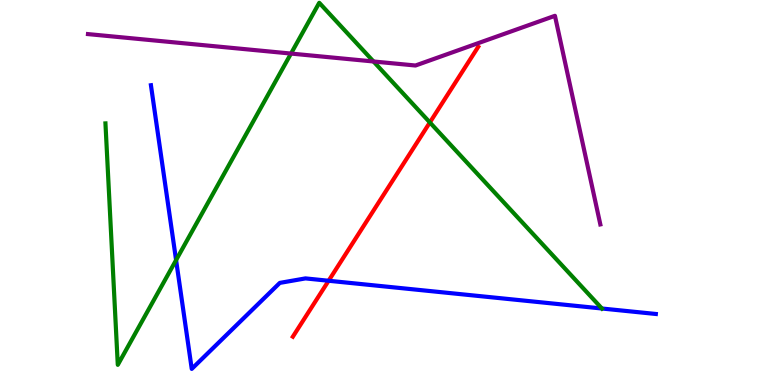[{'lines': ['blue', 'red'], 'intersections': [{'x': 4.24, 'y': 2.71}]}, {'lines': ['green', 'red'], 'intersections': [{'x': 5.55, 'y': 6.82}]}, {'lines': ['purple', 'red'], 'intersections': []}, {'lines': ['blue', 'green'], 'intersections': [{'x': 2.27, 'y': 3.24}, {'x': 7.77, 'y': 1.99}]}, {'lines': ['blue', 'purple'], 'intersections': []}, {'lines': ['green', 'purple'], 'intersections': [{'x': 3.75, 'y': 8.61}, {'x': 4.82, 'y': 8.4}]}]